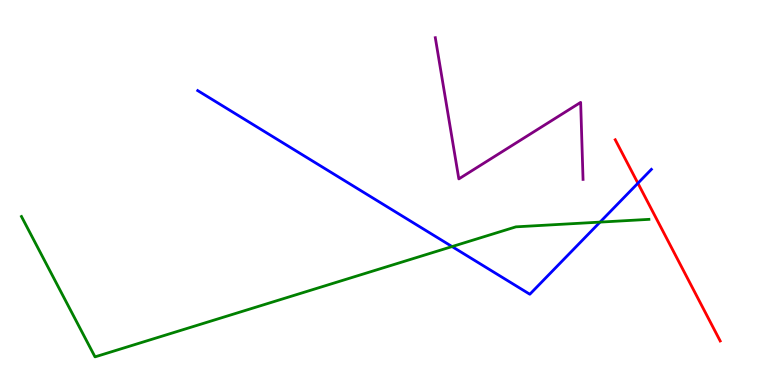[{'lines': ['blue', 'red'], 'intersections': [{'x': 8.23, 'y': 5.24}]}, {'lines': ['green', 'red'], 'intersections': []}, {'lines': ['purple', 'red'], 'intersections': []}, {'lines': ['blue', 'green'], 'intersections': [{'x': 5.83, 'y': 3.6}, {'x': 7.74, 'y': 4.23}]}, {'lines': ['blue', 'purple'], 'intersections': []}, {'lines': ['green', 'purple'], 'intersections': []}]